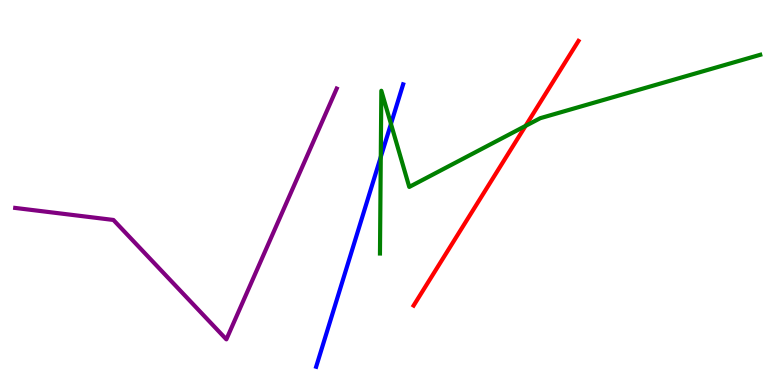[{'lines': ['blue', 'red'], 'intersections': []}, {'lines': ['green', 'red'], 'intersections': [{'x': 6.78, 'y': 6.73}]}, {'lines': ['purple', 'red'], 'intersections': []}, {'lines': ['blue', 'green'], 'intersections': [{'x': 4.91, 'y': 5.92}, {'x': 5.04, 'y': 6.78}]}, {'lines': ['blue', 'purple'], 'intersections': []}, {'lines': ['green', 'purple'], 'intersections': []}]